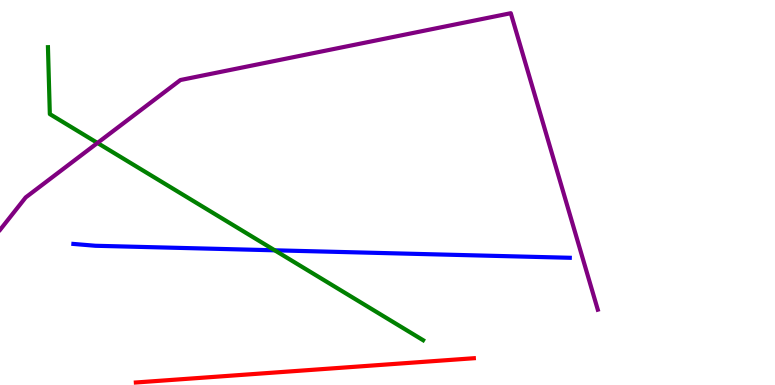[{'lines': ['blue', 'red'], 'intersections': []}, {'lines': ['green', 'red'], 'intersections': []}, {'lines': ['purple', 'red'], 'intersections': []}, {'lines': ['blue', 'green'], 'intersections': [{'x': 3.54, 'y': 3.5}]}, {'lines': ['blue', 'purple'], 'intersections': []}, {'lines': ['green', 'purple'], 'intersections': [{'x': 1.26, 'y': 6.29}]}]